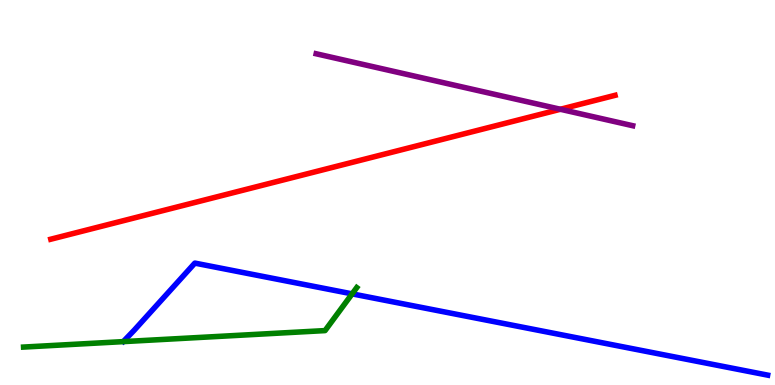[{'lines': ['blue', 'red'], 'intersections': []}, {'lines': ['green', 'red'], 'intersections': []}, {'lines': ['purple', 'red'], 'intersections': [{'x': 7.23, 'y': 7.16}]}, {'lines': ['blue', 'green'], 'intersections': [{'x': 4.54, 'y': 2.37}]}, {'lines': ['blue', 'purple'], 'intersections': []}, {'lines': ['green', 'purple'], 'intersections': []}]